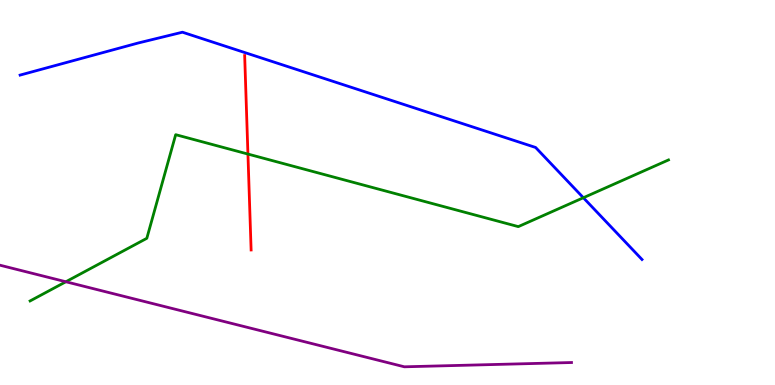[{'lines': ['blue', 'red'], 'intersections': []}, {'lines': ['green', 'red'], 'intersections': [{'x': 3.2, 'y': 6.0}]}, {'lines': ['purple', 'red'], 'intersections': []}, {'lines': ['blue', 'green'], 'intersections': [{'x': 7.53, 'y': 4.86}]}, {'lines': ['blue', 'purple'], 'intersections': []}, {'lines': ['green', 'purple'], 'intersections': [{'x': 0.85, 'y': 2.68}]}]